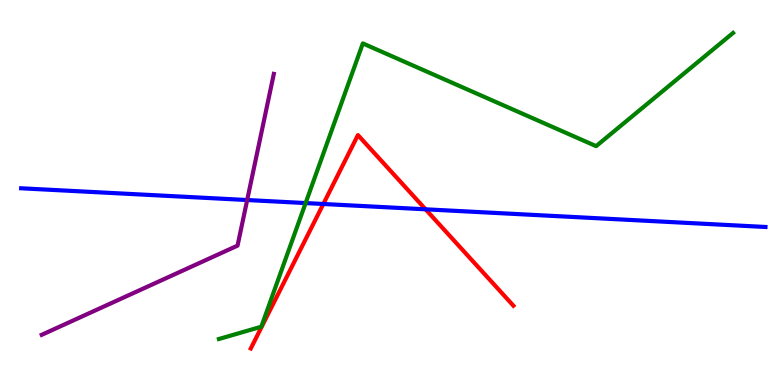[{'lines': ['blue', 'red'], 'intersections': [{'x': 4.17, 'y': 4.7}, {'x': 5.49, 'y': 4.56}]}, {'lines': ['green', 'red'], 'intersections': []}, {'lines': ['purple', 'red'], 'intersections': []}, {'lines': ['blue', 'green'], 'intersections': [{'x': 3.94, 'y': 4.73}]}, {'lines': ['blue', 'purple'], 'intersections': [{'x': 3.19, 'y': 4.8}]}, {'lines': ['green', 'purple'], 'intersections': []}]